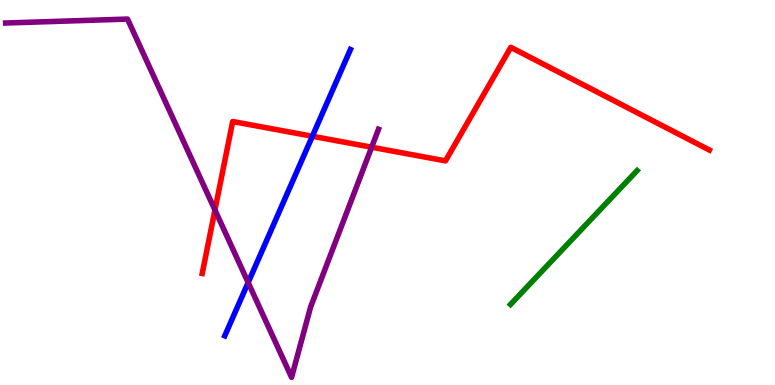[{'lines': ['blue', 'red'], 'intersections': [{'x': 4.03, 'y': 6.46}]}, {'lines': ['green', 'red'], 'intersections': []}, {'lines': ['purple', 'red'], 'intersections': [{'x': 2.77, 'y': 4.55}, {'x': 4.8, 'y': 6.18}]}, {'lines': ['blue', 'green'], 'intersections': []}, {'lines': ['blue', 'purple'], 'intersections': [{'x': 3.2, 'y': 2.66}]}, {'lines': ['green', 'purple'], 'intersections': []}]